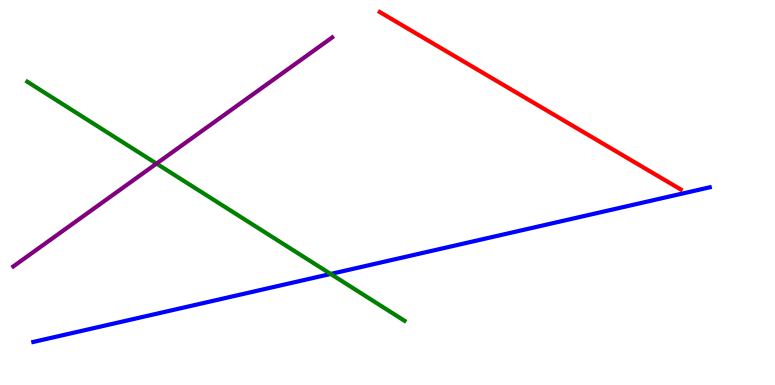[{'lines': ['blue', 'red'], 'intersections': []}, {'lines': ['green', 'red'], 'intersections': []}, {'lines': ['purple', 'red'], 'intersections': []}, {'lines': ['blue', 'green'], 'intersections': [{'x': 4.27, 'y': 2.88}]}, {'lines': ['blue', 'purple'], 'intersections': []}, {'lines': ['green', 'purple'], 'intersections': [{'x': 2.02, 'y': 5.75}]}]